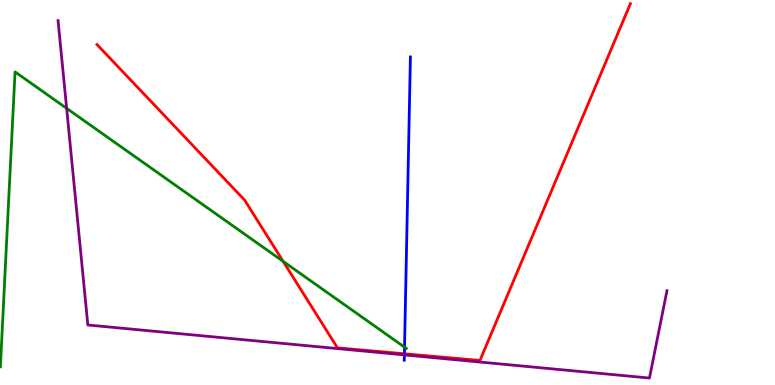[{'lines': ['blue', 'red'], 'intersections': [{'x': 5.22, 'y': 0.811}]}, {'lines': ['green', 'red'], 'intersections': [{'x': 3.65, 'y': 3.21}]}, {'lines': ['purple', 'red'], 'intersections': []}, {'lines': ['blue', 'green'], 'intersections': [{'x': 5.22, 'y': 0.983}]}, {'lines': ['blue', 'purple'], 'intersections': [{'x': 5.22, 'y': 0.782}]}, {'lines': ['green', 'purple'], 'intersections': [{'x': 0.86, 'y': 7.19}]}]